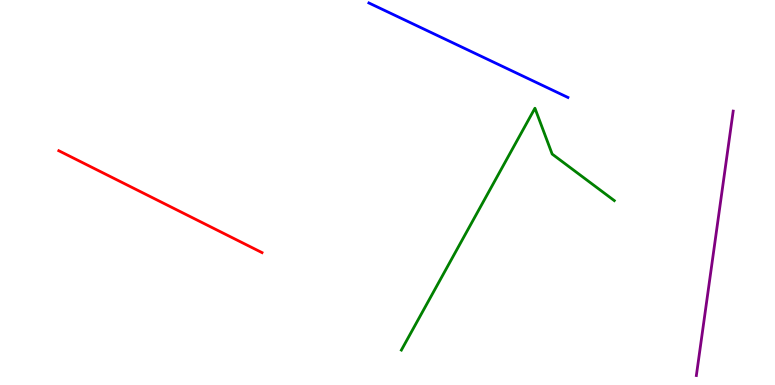[{'lines': ['blue', 'red'], 'intersections': []}, {'lines': ['green', 'red'], 'intersections': []}, {'lines': ['purple', 'red'], 'intersections': []}, {'lines': ['blue', 'green'], 'intersections': []}, {'lines': ['blue', 'purple'], 'intersections': []}, {'lines': ['green', 'purple'], 'intersections': []}]